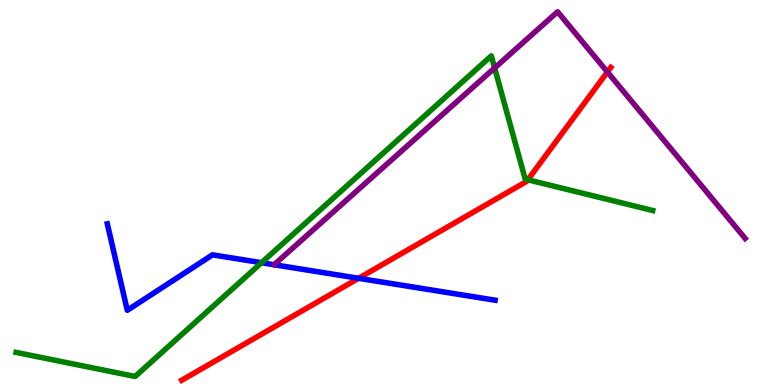[{'lines': ['blue', 'red'], 'intersections': [{'x': 4.63, 'y': 2.77}]}, {'lines': ['green', 'red'], 'intersections': [{'x': 6.81, 'y': 5.33}]}, {'lines': ['purple', 'red'], 'intersections': [{'x': 7.84, 'y': 8.13}]}, {'lines': ['blue', 'green'], 'intersections': [{'x': 3.37, 'y': 3.18}]}, {'lines': ['blue', 'purple'], 'intersections': []}, {'lines': ['green', 'purple'], 'intersections': [{'x': 6.38, 'y': 8.24}]}]